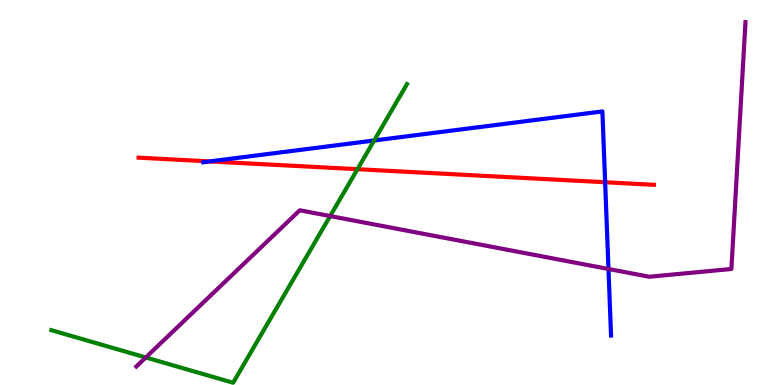[{'lines': ['blue', 'red'], 'intersections': [{'x': 2.71, 'y': 5.81}, {'x': 7.81, 'y': 5.27}]}, {'lines': ['green', 'red'], 'intersections': [{'x': 4.61, 'y': 5.61}]}, {'lines': ['purple', 'red'], 'intersections': []}, {'lines': ['blue', 'green'], 'intersections': [{'x': 4.83, 'y': 6.35}]}, {'lines': ['blue', 'purple'], 'intersections': [{'x': 7.85, 'y': 3.01}]}, {'lines': ['green', 'purple'], 'intersections': [{'x': 1.88, 'y': 0.715}, {'x': 4.26, 'y': 4.39}]}]